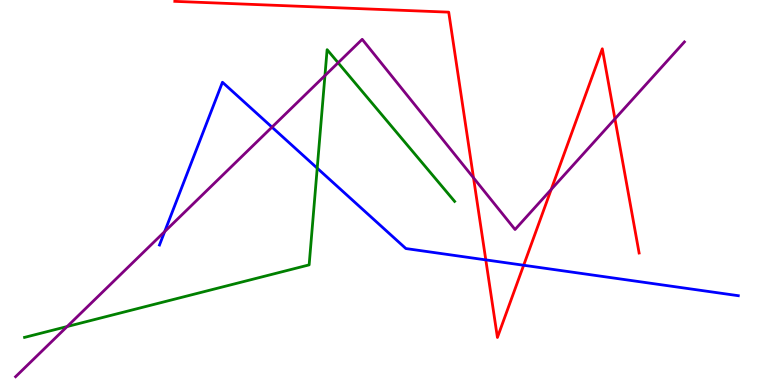[{'lines': ['blue', 'red'], 'intersections': [{'x': 6.27, 'y': 3.25}, {'x': 6.76, 'y': 3.11}]}, {'lines': ['green', 'red'], 'intersections': []}, {'lines': ['purple', 'red'], 'intersections': [{'x': 6.11, 'y': 5.38}, {'x': 7.11, 'y': 5.08}, {'x': 7.93, 'y': 6.91}]}, {'lines': ['blue', 'green'], 'intersections': [{'x': 4.09, 'y': 5.63}]}, {'lines': ['blue', 'purple'], 'intersections': [{'x': 2.12, 'y': 3.98}, {'x': 3.51, 'y': 6.7}]}, {'lines': ['green', 'purple'], 'intersections': [{'x': 0.866, 'y': 1.52}, {'x': 4.19, 'y': 8.04}, {'x': 4.36, 'y': 8.37}]}]